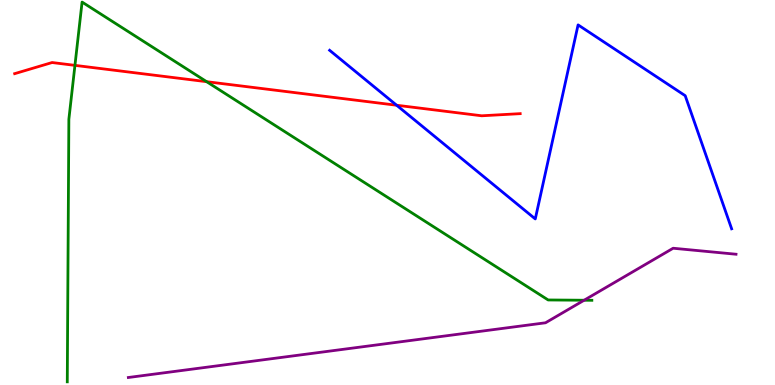[{'lines': ['blue', 'red'], 'intersections': [{'x': 5.12, 'y': 7.27}]}, {'lines': ['green', 'red'], 'intersections': [{'x': 0.967, 'y': 8.3}, {'x': 2.67, 'y': 7.88}]}, {'lines': ['purple', 'red'], 'intersections': []}, {'lines': ['blue', 'green'], 'intersections': []}, {'lines': ['blue', 'purple'], 'intersections': []}, {'lines': ['green', 'purple'], 'intersections': [{'x': 7.54, 'y': 2.2}]}]